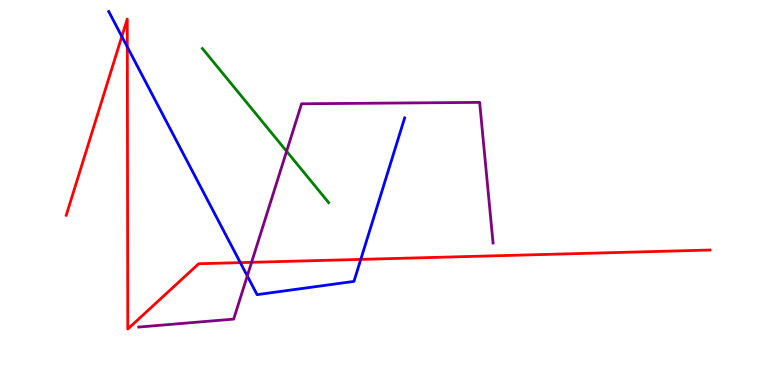[{'lines': ['blue', 'red'], 'intersections': [{'x': 1.57, 'y': 9.05}, {'x': 1.64, 'y': 8.78}, {'x': 3.1, 'y': 3.18}, {'x': 4.66, 'y': 3.26}]}, {'lines': ['green', 'red'], 'intersections': []}, {'lines': ['purple', 'red'], 'intersections': [{'x': 3.25, 'y': 3.19}]}, {'lines': ['blue', 'green'], 'intersections': []}, {'lines': ['blue', 'purple'], 'intersections': [{'x': 3.19, 'y': 2.83}]}, {'lines': ['green', 'purple'], 'intersections': [{'x': 3.7, 'y': 6.07}]}]